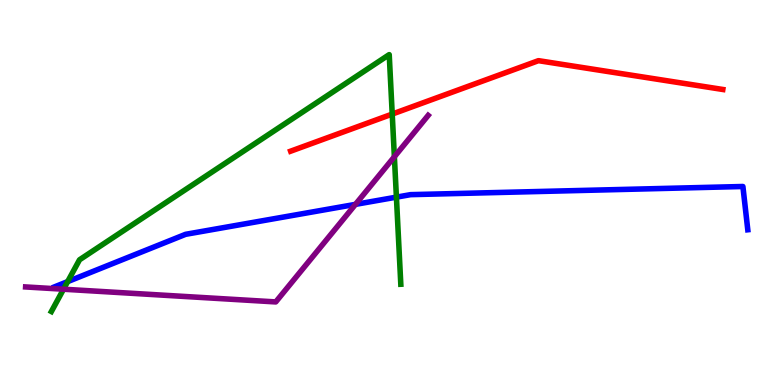[{'lines': ['blue', 'red'], 'intersections': []}, {'lines': ['green', 'red'], 'intersections': [{'x': 5.06, 'y': 7.04}]}, {'lines': ['purple', 'red'], 'intersections': []}, {'lines': ['blue', 'green'], 'intersections': [{'x': 0.873, 'y': 2.69}, {'x': 5.12, 'y': 4.88}]}, {'lines': ['blue', 'purple'], 'intersections': [{'x': 4.59, 'y': 4.69}]}, {'lines': ['green', 'purple'], 'intersections': [{'x': 0.82, 'y': 2.49}, {'x': 5.09, 'y': 5.93}]}]